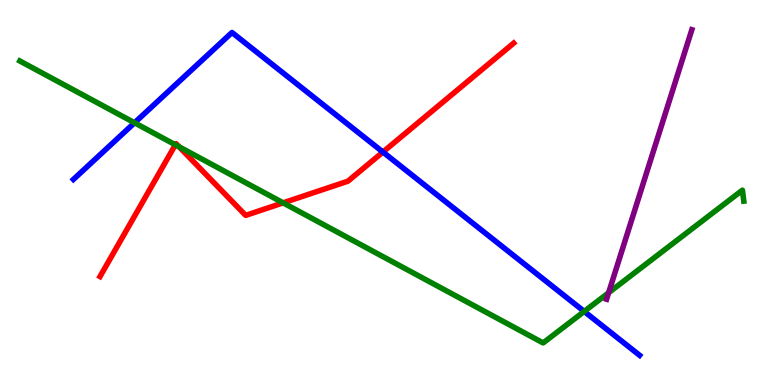[{'lines': ['blue', 'red'], 'intersections': [{'x': 4.94, 'y': 6.05}]}, {'lines': ['green', 'red'], 'intersections': [{'x': 2.26, 'y': 6.24}, {'x': 2.31, 'y': 6.19}, {'x': 3.65, 'y': 4.73}]}, {'lines': ['purple', 'red'], 'intersections': []}, {'lines': ['blue', 'green'], 'intersections': [{'x': 1.74, 'y': 6.81}, {'x': 7.54, 'y': 1.91}]}, {'lines': ['blue', 'purple'], 'intersections': []}, {'lines': ['green', 'purple'], 'intersections': [{'x': 7.85, 'y': 2.4}]}]